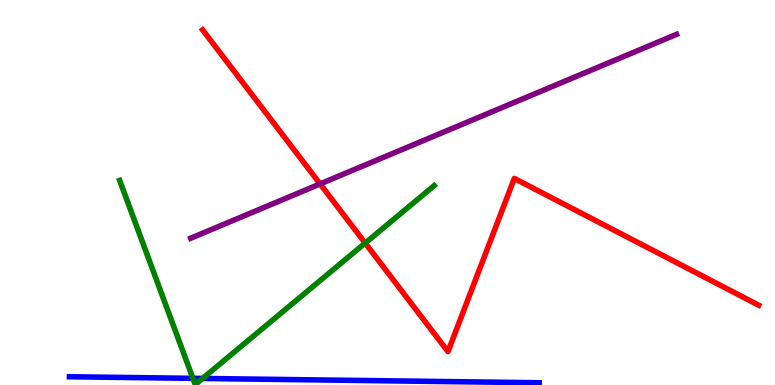[{'lines': ['blue', 'red'], 'intersections': []}, {'lines': ['green', 'red'], 'intersections': [{'x': 4.71, 'y': 3.69}]}, {'lines': ['purple', 'red'], 'intersections': [{'x': 4.13, 'y': 5.22}]}, {'lines': ['blue', 'green'], 'intersections': [{'x': 2.49, 'y': 0.173}, {'x': 2.61, 'y': 0.17}]}, {'lines': ['blue', 'purple'], 'intersections': []}, {'lines': ['green', 'purple'], 'intersections': []}]